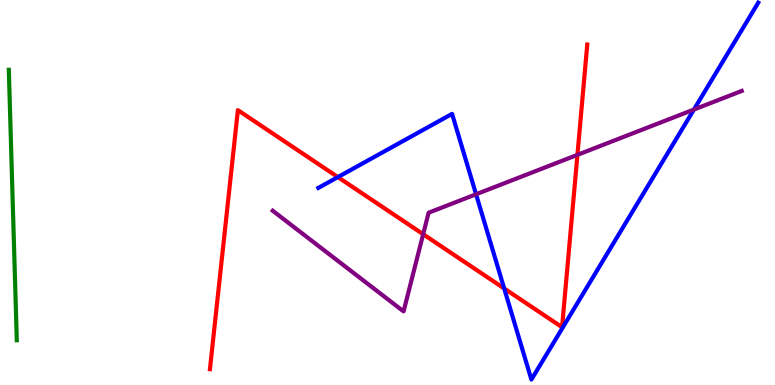[{'lines': ['blue', 'red'], 'intersections': [{'x': 4.36, 'y': 5.4}, {'x': 6.51, 'y': 2.51}]}, {'lines': ['green', 'red'], 'intersections': []}, {'lines': ['purple', 'red'], 'intersections': [{'x': 5.46, 'y': 3.92}, {'x': 7.45, 'y': 5.98}]}, {'lines': ['blue', 'green'], 'intersections': []}, {'lines': ['blue', 'purple'], 'intersections': [{'x': 6.14, 'y': 4.95}, {'x': 8.95, 'y': 7.15}]}, {'lines': ['green', 'purple'], 'intersections': []}]